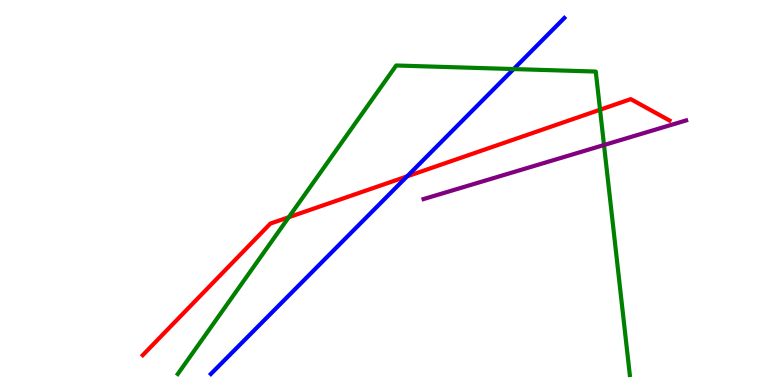[{'lines': ['blue', 'red'], 'intersections': [{'x': 5.25, 'y': 5.42}]}, {'lines': ['green', 'red'], 'intersections': [{'x': 3.73, 'y': 4.36}, {'x': 7.74, 'y': 7.15}]}, {'lines': ['purple', 'red'], 'intersections': []}, {'lines': ['blue', 'green'], 'intersections': [{'x': 6.63, 'y': 8.21}]}, {'lines': ['blue', 'purple'], 'intersections': []}, {'lines': ['green', 'purple'], 'intersections': [{'x': 7.79, 'y': 6.23}]}]